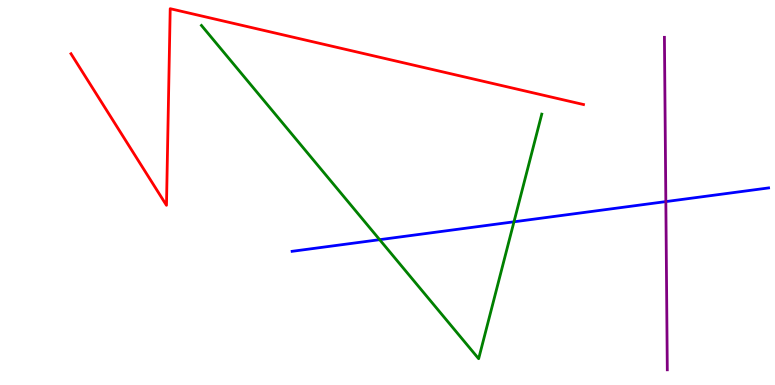[{'lines': ['blue', 'red'], 'intersections': []}, {'lines': ['green', 'red'], 'intersections': []}, {'lines': ['purple', 'red'], 'intersections': []}, {'lines': ['blue', 'green'], 'intersections': [{'x': 4.9, 'y': 3.77}, {'x': 6.63, 'y': 4.24}]}, {'lines': ['blue', 'purple'], 'intersections': [{'x': 8.59, 'y': 4.76}]}, {'lines': ['green', 'purple'], 'intersections': []}]